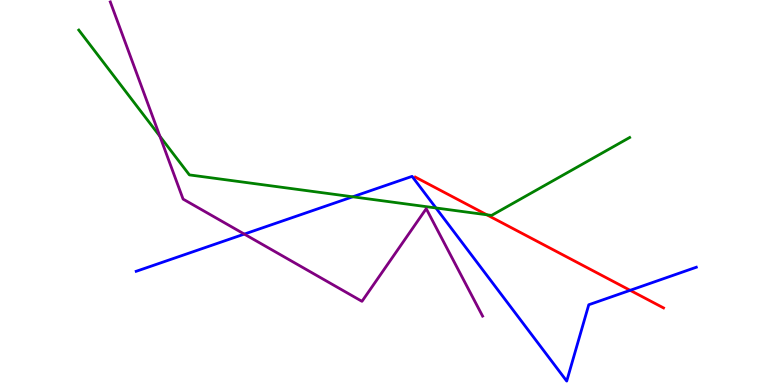[{'lines': ['blue', 'red'], 'intersections': [{'x': 8.13, 'y': 2.46}]}, {'lines': ['green', 'red'], 'intersections': [{'x': 6.28, 'y': 4.42}]}, {'lines': ['purple', 'red'], 'intersections': []}, {'lines': ['blue', 'green'], 'intersections': [{'x': 4.55, 'y': 4.89}, {'x': 5.63, 'y': 4.6}]}, {'lines': ['blue', 'purple'], 'intersections': [{'x': 3.15, 'y': 3.92}]}, {'lines': ['green', 'purple'], 'intersections': [{'x': 2.06, 'y': 6.46}]}]